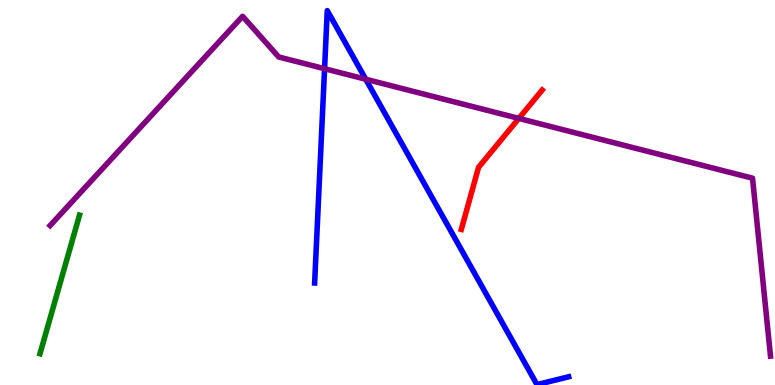[{'lines': ['blue', 'red'], 'intersections': []}, {'lines': ['green', 'red'], 'intersections': []}, {'lines': ['purple', 'red'], 'intersections': [{'x': 6.69, 'y': 6.92}]}, {'lines': ['blue', 'green'], 'intersections': []}, {'lines': ['blue', 'purple'], 'intersections': [{'x': 4.19, 'y': 8.22}, {'x': 4.72, 'y': 7.94}]}, {'lines': ['green', 'purple'], 'intersections': []}]